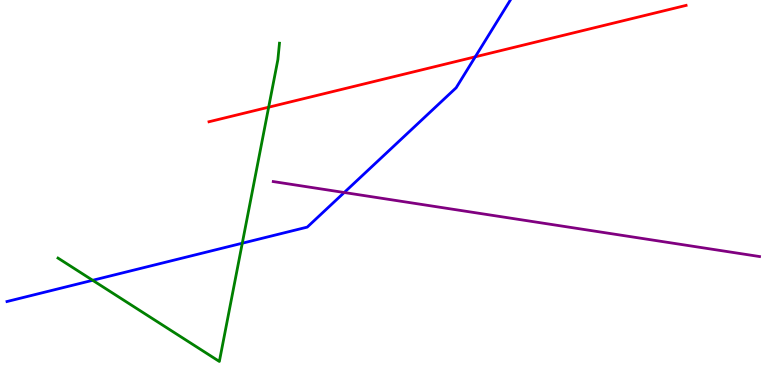[{'lines': ['blue', 'red'], 'intersections': [{'x': 6.13, 'y': 8.52}]}, {'lines': ['green', 'red'], 'intersections': [{'x': 3.47, 'y': 7.22}]}, {'lines': ['purple', 'red'], 'intersections': []}, {'lines': ['blue', 'green'], 'intersections': [{'x': 1.2, 'y': 2.72}, {'x': 3.13, 'y': 3.68}]}, {'lines': ['blue', 'purple'], 'intersections': [{'x': 4.44, 'y': 5.0}]}, {'lines': ['green', 'purple'], 'intersections': []}]